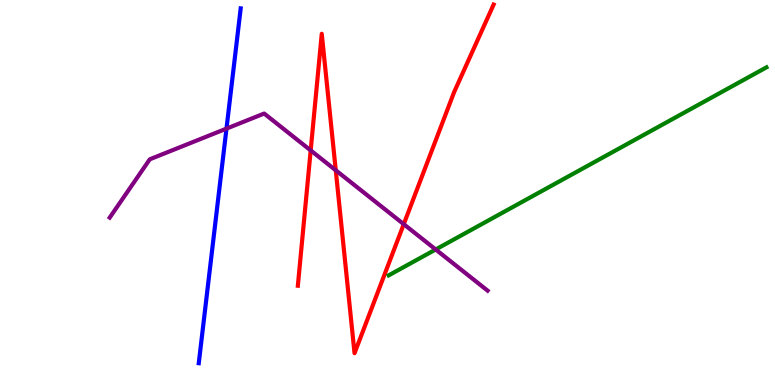[{'lines': ['blue', 'red'], 'intersections': []}, {'lines': ['green', 'red'], 'intersections': []}, {'lines': ['purple', 'red'], 'intersections': [{'x': 4.01, 'y': 6.09}, {'x': 4.33, 'y': 5.58}, {'x': 5.21, 'y': 4.18}]}, {'lines': ['blue', 'green'], 'intersections': []}, {'lines': ['blue', 'purple'], 'intersections': [{'x': 2.92, 'y': 6.66}]}, {'lines': ['green', 'purple'], 'intersections': [{'x': 5.62, 'y': 3.52}]}]